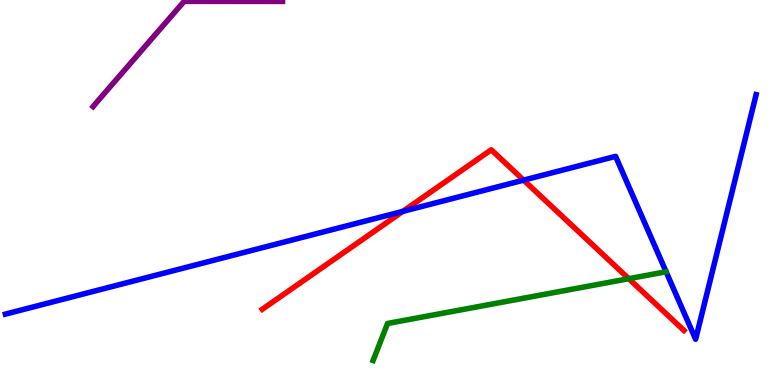[{'lines': ['blue', 'red'], 'intersections': [{'x': 5.2, 'y': 4.51}, {'x': 6.76, 'y': 5.32}]}, {'lines': ['green', 'red'], 'intersections': [{'x': 8.11, 'y': 2.76}]}, {'lines': ['purple', 'red'], 'intersections': []}, {'lines': ['blue', 'green'], 'intersections': []}, {'lines': ['blue', 'purple'], 'intersections': []}, {'lines': ['green', 'purple'], 'intersections': []}]